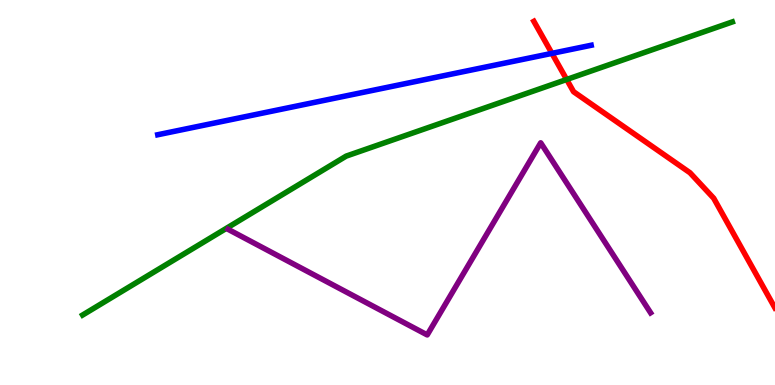[{'lines': ['blue', 'red'], 'intersections': [{'x': 7.12, 'y': 8.61}]}, {'lines': ['green', 'red'], 'intersections': [{'x': 7.31, 'y': 7.94}]}, {'lines': ['purple', 'red'], 'intersections': []}, {'lines': ['blue', 'green'], 'intersections': []}, {'lines': ['blue', 'purple'], 'intersections': []}, {'lines': ['green', 'purple'], 'intersections': []}]